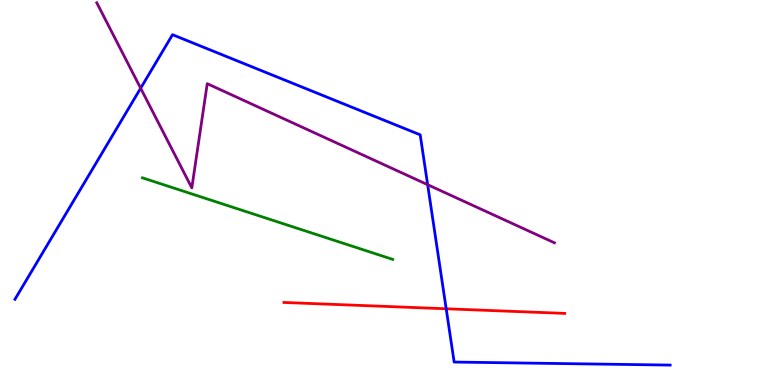[{'lines': ['blue', 'red'], 'intersections': [{'x': 5.76, 'y': 1.98}]}, {'lines': ['green', 'red'], 'intersections': []}, {'lines': ['purple', 'red'], 'intersections': []}, {'lines': ['blue', 'green'], 'intersections': []}, {'lines': ['blue', 'purple'], 'intersections': [{'x': 1.81, 'y': 7.71}, {'x': 5.52, 'y': 5.2}]}, {'lines': ['green', 'purple'], 'intersections': []}]